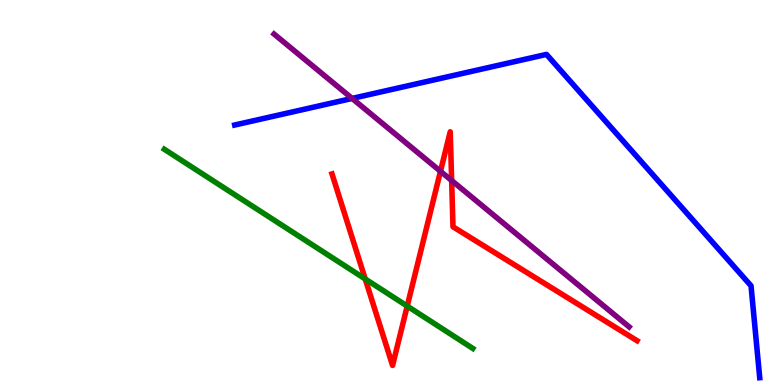[{'lines': ['blue', 'red'], 'intersections': []}, {'lines': ['green', 'red'], 'intersections': [{'x': 4.71, 'y': 2.75}, {'x': 5.25, 'y': 2.05}]}, {'lines': ['purple', 'red'], 'intersections': [{'x': 5.68, 'y': 5.55}, {'x': 5.83, 'y': 5.31}]}, {'lines': ['blue', 'green'], 'intersections': []}, {'lines': ['blue', 'purple'], 'intersections': [{'x': 4.54, 'y': 7.44}]}, {'lines': ['green', 'purple'], 'intersections': []}]